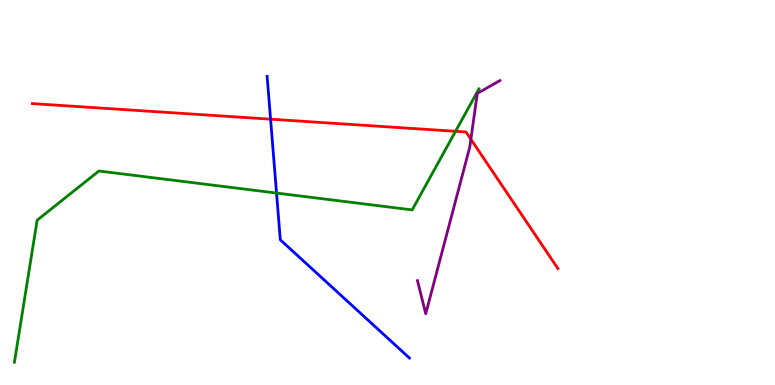[{'lines': ['blue', 'red'], 'intersections': [{'x': 3.49, 'y': 6.9}]}, {'lines': ['green', 'red'], 'intersections': [{'x': 5.88, 'y': 6.59}]}, {'lines': ['purple', 'red'], 'intersections': [{'x': 6.08, 'y': 6.38}]}, {'lines': ['blue', 'green'], 'intersections': [{'x': 3.57, 'y': 4.99}]}, {'lines': ['blue', 'purple'], 'intersections': []}, {'lines': ['green', 'purple'], 'intersections': []}]